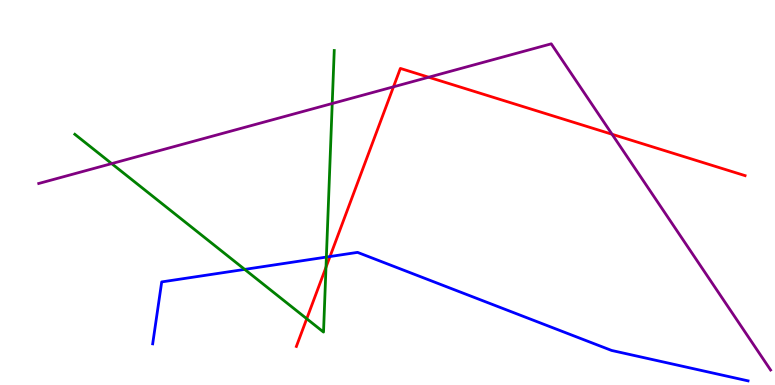[{'lines': ['blue', 'red'], 'intersections': [{'x': 4.26, 'y': 3.34}]}, {'lines': ['green', 'red'], 'intersections': [{'x': 3.96, 'y': 1.72}, {'x': 4.21, 'y': 3.06}]}, {'lines': ['purple', 'red'], 'intersections': [{'x': 5.08, 'y': 7.74}, {'x': 5.53, 'y': 7.99}, {'x': 7.9, 'y': 6.51}]}, {'lines': ['blue', 'green'], 'intersections': [{'x': 3.16, 'y': 3.0}, {'x': 4.21, 'y': 3.32}]}, {'lines': ['blue', 'purple'], 'intersections': []}, {'lines': ['green', 'purple'], 'intersections': [{'x': 1.44, 'y': 5.75}, {'x': 4.29, 'y': 7.31}]}]